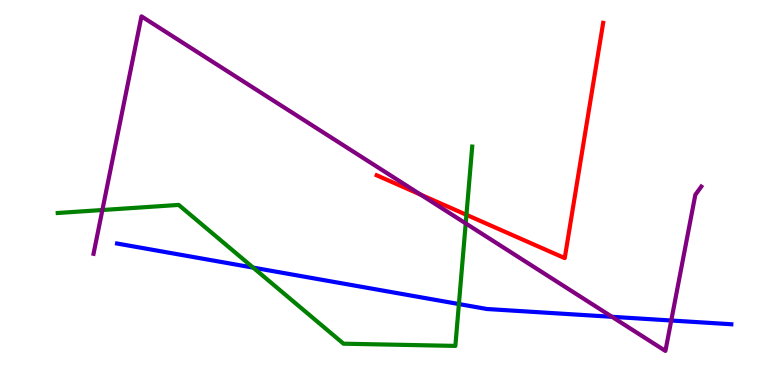[{'lines': ['blue', 'red'], 'intersections': []}, {'lines': ['green', 'red'], 'intersections': [{'x': 6.02, 'y': 4.42}]}, {'lines': ['purple', 'red'], 'intersections': [{'x': 5.43, 'y': 4.94}]}, {'lines': ['blue', 'green'], 'intersections': [{'x': 3.27, 'y': 3.05}, {'x': 5.92, 'y': 2.1}]}, {'lines': ['blue', 'purple'], 'intersections': [{'x': 7.9, 'y': 1.77}, {'x': 8.66, 'y': 1.68}]}, {'lines': ['green', 'purple'], 'intersections': [{'x': 1.32, 'y': 4.55}, {'x': 6.01, 'y': 4.2}]}]